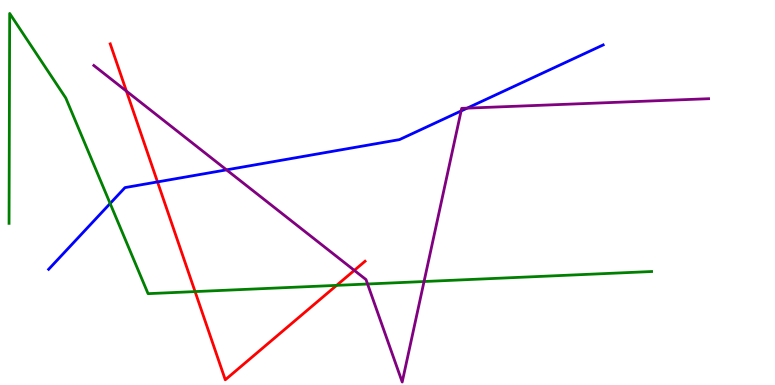[{'lines': ['blue', 'red'], 'intersections': [{'x': 2.03, 'y': 5.28}]}, {'lines': ['green', 'red'], 'intersections': [{'x': 2.52, 'y': 2.43}, {'x': 4.34, 'y': 2.59}]}, {'lines': ['purple', 'red'], 'intersections': [{'x': 1.63, 'y': 7.63}, {'x': 4.57, 'y': 2.98}]}, {'lines': ['blue', 'green'], 'intersections': [{'x': 1.42, 'y': 4.71}]}, {'lines': ['blue', 'purple'], 'intersections': [{'x': 2.92, 'y': 5.59}, {'x': 5.95, 'y': 7.12}, {'x': 6.03, 'y': 7.19}]}, {'lines': ['green', 'purple'], 'intersections': [{'x': 4.74, 'y': 2.62}, {'x': 5.47, 'y': 2.69}]}]